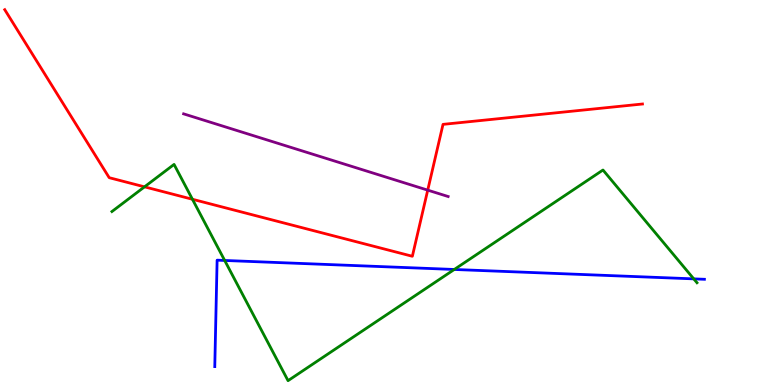[{'lines': ['blue', 'red'], 'intersections': []}, {'lines': ['green', 'red'], 'intersections': [{'x': 1.86, 'y': 5.15}, {'x': 2.48, 'y': 4.82}]}, {'lines': ['purple', 'red'], 'intersections': [{'x': 5.52, 'y': 5.06}]}, {'lines': ['blue', 'green'], 'intersections': [{'x': 2.9, 'y': 3.23}, {'x': 5.86, 'y': 3.0}, {'x': 8.95, 'y': 2.76}]}, {'lines': ['blue', 'purple'], 'intersections': []}, {'lines': ['green', 'purple'], 'intersections': []}]